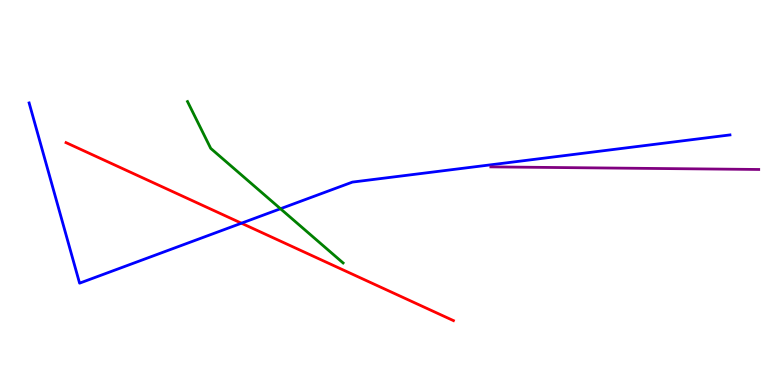[{'lines': ['blue', 'red'], 'intersections': [{'x': 3.12, 'y': 4.2}]}, {'lines': ['green', 'red'], 'intersections': []}, {'lines': ['purple', 'red'], 'intersections': []}, {'lines': ['blue', 'green'], 'intersections': [{'x': 3.62, 'y': 4.58}]}, {'lines': ['blue', 'purple'], 'intersections': []}, {'lines': ['green', 'purple'], 'intersections': []}]